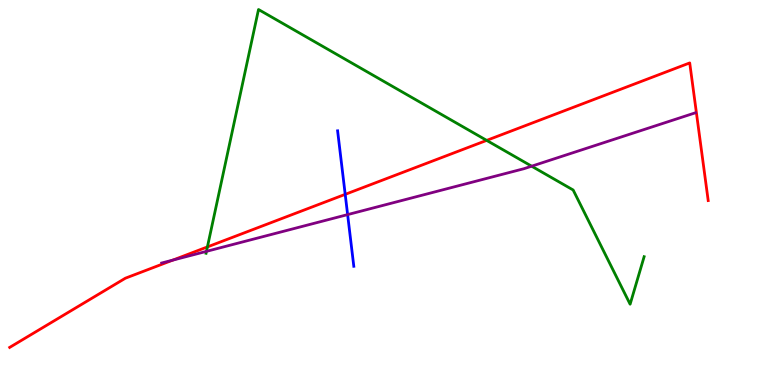[{'lines': ['blue', 'red'], 'intersections': [{'x': 4.45, 'y': 4.95}]}, {'lines': ['green', 'red'], 'intersections': [{'x': 2.68, 'y': 3.59}, {'x': 6.28, 'y': 6.35}]}, {'lines': ['purple', 'red'], 'intersections': [{'x': 2.23, 'y': 3.24}]}, {'lines': ['blue', 'green'], 'intersections': []}, {'lines': ['blue', 'purple'], 'intersections': [{'x': 4.49, 'y': 4.43}]}, {'lines': ['green', 'purple'], 'intersections': [{'x': 2.66, 'y': 3.47}, {'x': 6.86, 'y': 5.68}]}]